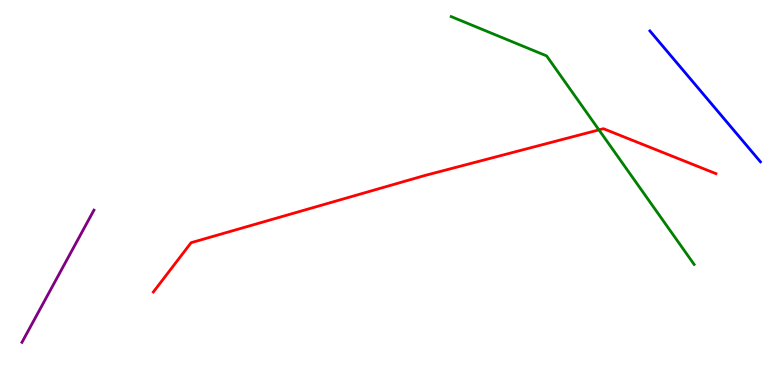[{'lines': ['blue', 'red'], 'intersections': []}, {'lines': ['green', 'red'], 'intersections': [{'x': 7.73, 'y': 6.63}]}, {'lines': ['purple', 'red'], 'intersections': []}, {'lines': ['blue', 'green'], 'intersections': []}, {'lines': ['blue', 'purple'], 'intersections': []}, {'lines': ['green', 'purple'], 'intersections': []}]